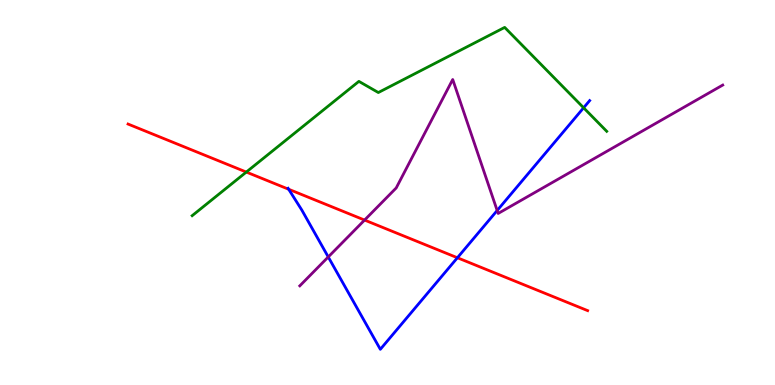[{'lines': ['blue', 'red'], 'intersections': [{'x': 3.72, 'y': 5.08}, {'x': 5.9, 'y': 3.31}]}, {'lines': ['green', 'red'], 'intersections': [{'x': 3.18, 'y': 5.53}]}, {'lines': ['purple', 'red'], 'intersections': [{'x': 4.7, 'y': 4.28}]}, {'lines': ['blue', 'green'], 'intersections': [{'x': 7.53, 'y': 7.2}]}, {'lines': ['blue', 'purple'], 'intersections': [{'x': 4.24, 'y': 3.33}, {'x': 6.42, 'y': 4.53}]}, {'lines': ['green', 'purple'], 'intersections': []}]